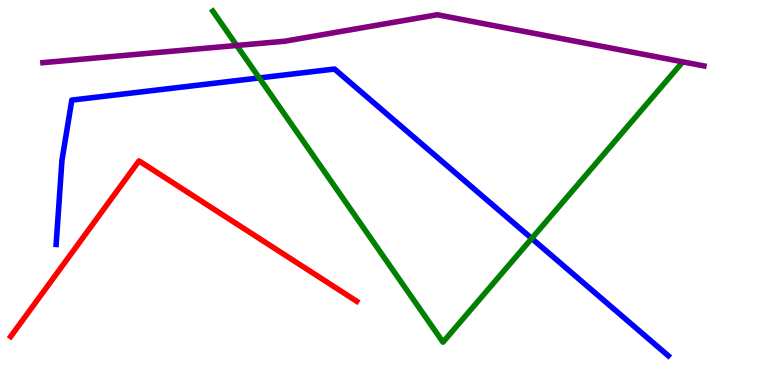[{'lines': ['blue', 'red'], 'intersections': []}, {'lines': ['green', 'red'], 'intersections': []}, {'lines': ['purple', 'red'], 'intersections': []}, {'lines': ['blue', 'green'], 'intersections': [{'x': 3.35, 'y': 7.98}, {'x': 6.86, 'y': 3.81}]}, {'lines': ['blue', 'purple'], 'intersections': []}, {'lines': ['green', 'purple'], 'intersections': [{'x': 3.05, 'y': 8.82}]}]